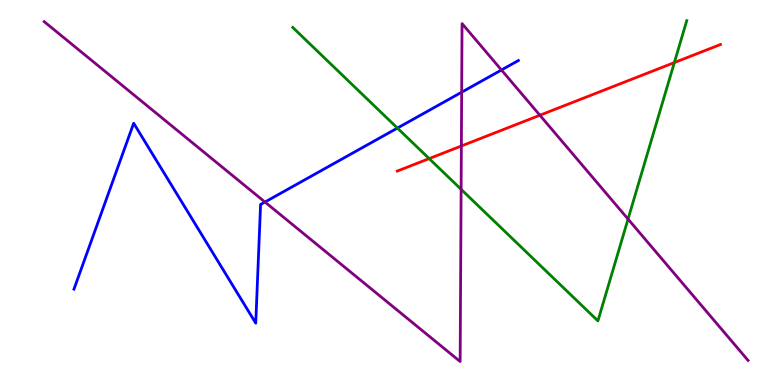[{'lines': ['blue', 'red'], 'intersections': []}, {'lines': ['green', 'red'], 'intersections': [{'x': 5.54, 'y': 5.88}, {'x': 8.7, 'y': 8.37}]}, {'lines': ['purple', 'red'], 'intersections': [{'x': 5.95, 'y': 6.21}, {'x': 6.97, 'y': 7.01}]}, {'lines': ['blue', 'green'], 'intersections': [{'x': 5.13, 'y': 6.67}]}, {'lines': ['blue', 'purple'], 'intersections': [{'x': 3.42, 'y': 4.75}, {'x': 5.96, 'y': 7.61}, {'x': 6.47, 'y': 8.18}]}, {'lines': ['green', 'purple'], 'intersections': [{'x': 5.95, 'y': 5.08}, {'x': 8.1, 'y': 4.31}]}]